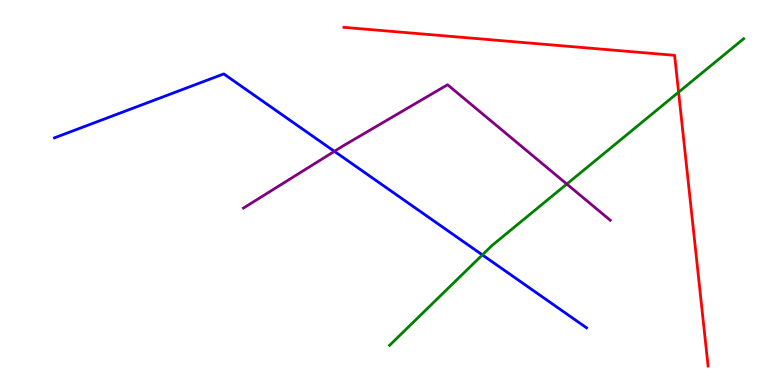[{'lines': ['blue', 'red'], 'intersections': []}, {'lines': ['green', 'red'], 'intersections': [{'x': 8.76, 'y': 7.61}]}, {'lines': ['purple', 'red'], 'intersections': []}, {'lines': ['blue', 'green'], 'intersections': [{'x': 6.22, 'y': 3.38}]}, {'lines': ['blue', 'purple'], 'intersections': [{'x': 4.31, 'y': 6.07}]}, {'lines': ['green', 'purple'], 'intersections': [{'x': 7.31, 'y': 5.22}]}]